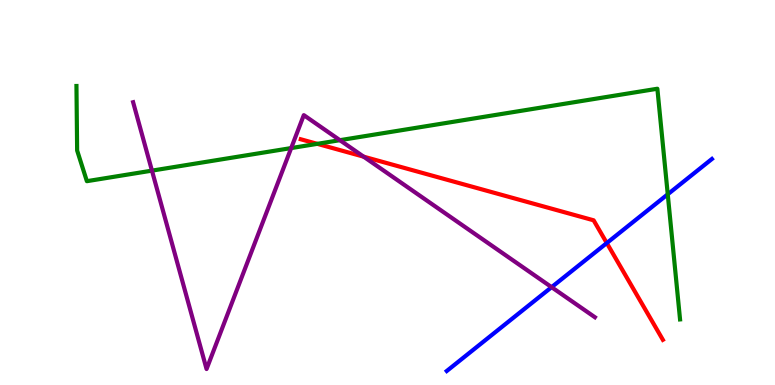[{'lines': ['blue', 'red'], 'intersections': [{'x': 7.83, 'y': 3.69}]}, {'lines': ['green', 'red'], 'intersections': [{'x': 4.09, 'y': 6.26}]}, {'lines': ['purple', 'red'], 'intersections': [{'x': 4.69, 'y': 5.93}]}, {'lines': ['blue', 'green'], 'intersections': [{'x': 8.62, 'y': 4.95}]}, {'lines': ['blue', 'purple'], 'intersections': [{'x': 7.12, 'y': 2.54}]}, {'lines': ['green', 'purple'], 'intersections': [{'x': 1.96, 'y': 5.57}, {'x': 3.76, 'y': 6.15}, {'x': 4.39, 'y': 6.36}]}]